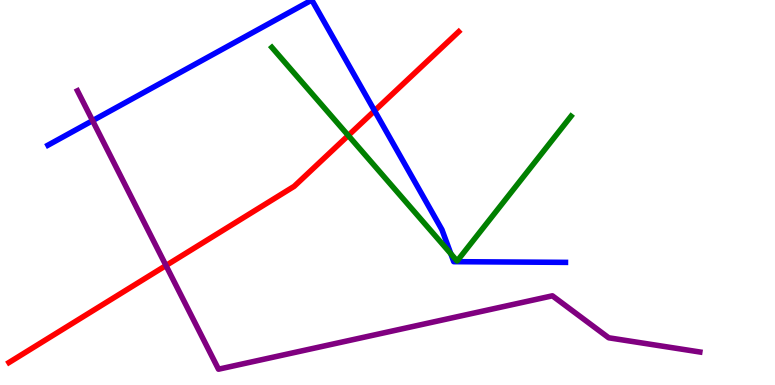[{'lines': ['blue', 'red'], 'intersections': [{'x': 4.83, 'y': 7.12}]}, {'lines': ['green', 'red'], 'intersections': [{'x': 4.49, 'y': 6.48}]}, {'lines': ['purple', 'red'], 'intersections': [{'x': 2.14, 'y': 3.1}]}, {'lines': ['blue', 'green'], 'intersections': [{'x': 5.82, 'y': 3.41}]}, {'lines': ['blue', 'purple'], 'intersections': [{'x': 1.19, 'y': 6.87}]}, {'lines': ['green', 'purple'], 'intersections': []}]